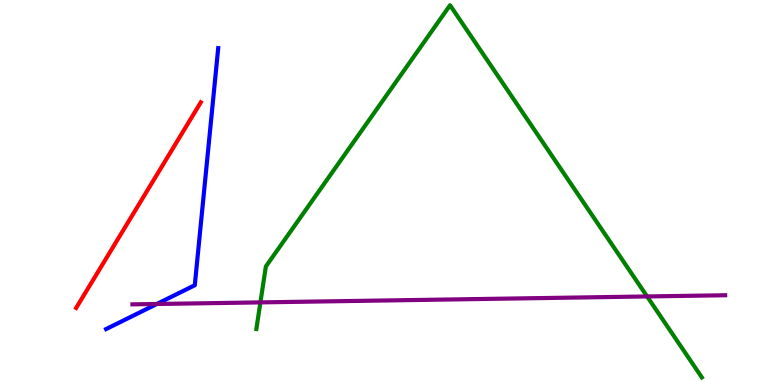[{'lines': ['blue', 'red'], 'intersections': []}, {'lines': ['green', 'red'], 'intersections': []}, {'lines': ['purple', 'red'], 'intersections': []}, {'lines': ['blue', 'green'], 'intersections': []}, {'lines': ['blue', 'purple'], 'intersections': [{'x': 2.02, 'y': 2.1}]}, {'lines': ['green', 'purple'], 'intersections': [{'x': 3.36, 'y': 2.15}, {'x': 8.35, 'y': 2.3}]}]